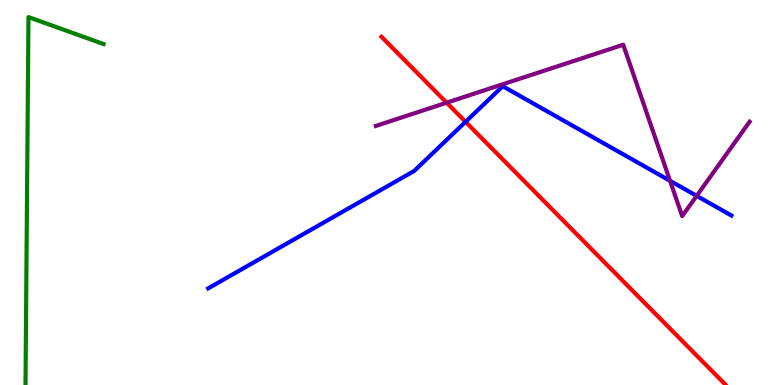[{'lines': ['blue', 'red'], 'intersections': [{'x': 6.01, 'y': 6.84}]}, {'lines': ['green', 'red'], 'intersections': []}, {'lines': ['purple', 'red'], 'intersections': [{'x': 5.76, 'y': 7.33}]}, {'lines': ['blue', 'green'], 'intersections': []}, {'lines': ['blue', 'purple'], 'intersections': [{'x': 8.65, 'y': 5.3}, {'x': 8.99, 'y': 4.91}]}, {'lines': ['green', 'purple'], 'intersections': []}]